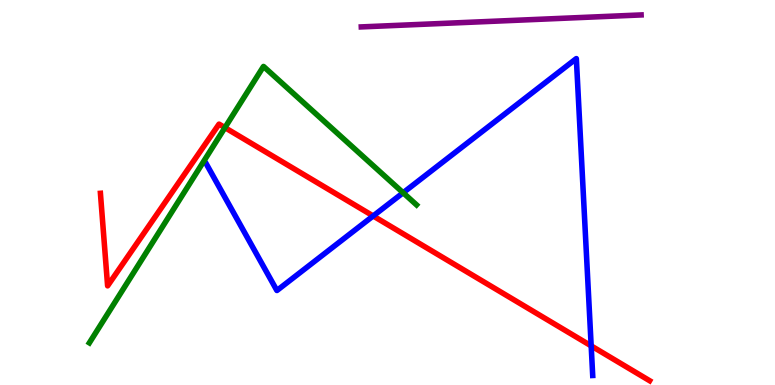[{'lines': ['blue', 'red'], 'intersections': [{'x': 4.82, 'y': 4.39}, {'x': 7.63, 'y': 1.02}]}, {'lines': ['green', 'red'], 'intersections': [{'x': 2.9, 'y': 6.68}]}, {'lines': ['purple', 'red'], 'intersections': []}, {'lines': ['blue', 'green'], 'intersections': [{'x': 5.2, 'y': 4.99}]}, {'lines': ['blue', 'purple'], 'intersections': []}, {'lines': ['green', 'purple'], 'intersections': []}]